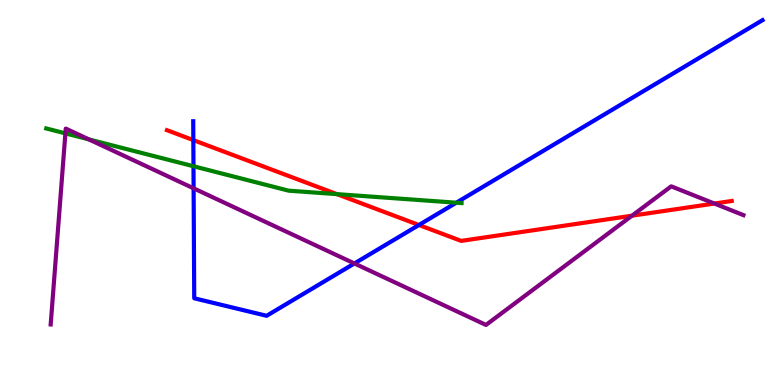[{'lines': ['blue', 'red'], 'intersections': [{'x': 2.49, 'y': 6.36}, {'x': 5.41, 'y': 4.16}]}, {'lines': ['green', 'red'], 'intersections': [{'x': 4.35, 'y': 4.96}]}, {'lines': ['purple', 'red'], 'intersections': [{'x': 8.15, 'y': 4.4}, {'x': 9.22, 'y': 4.71}]}, {'lines': ['blue', 'green'], 'intersections': [{'x': 2.5, 'y': 5.68}, {'x': 5.89, 'y': 4.73}]}, {'lines': ['blue', 'purple'], 'intersections': [{'x': 2.5, 'y': 5.11}, {'x': 4.57, 'y': 3.16}]}, {'lines': ['green', 'purple'], 'intersections': [{'x': 0.844, 'y': 6.54}, {'x': 1.15, 'y': 6.38}]}]